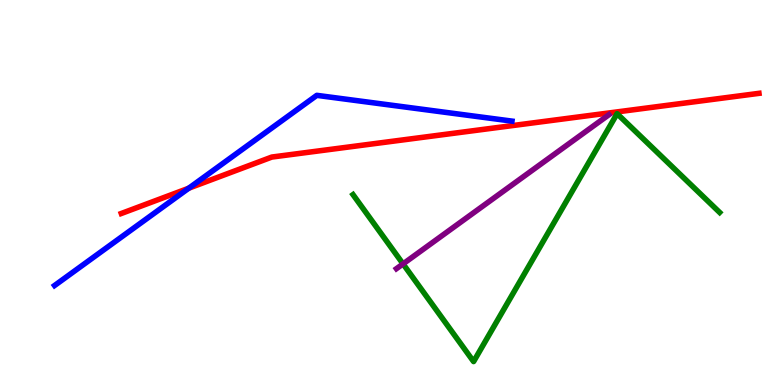[{'lines': ['blue', 'red'], 'intersections': [{'x': 2.44, 'y': 5.11}]}, {'lines': ['green', 'red'], 'intersections': []}, {'lines': ['purple', 'red'], 'intersections': []}, {'lines': ['blue', 'green'], 'intersections': []}, {'lines': ['blue', 'purple'], 'intersections': []}, {'lines': ['green', 'purple'], 'intersections': [{'x': 5.2, 'y': 3.15}]}]